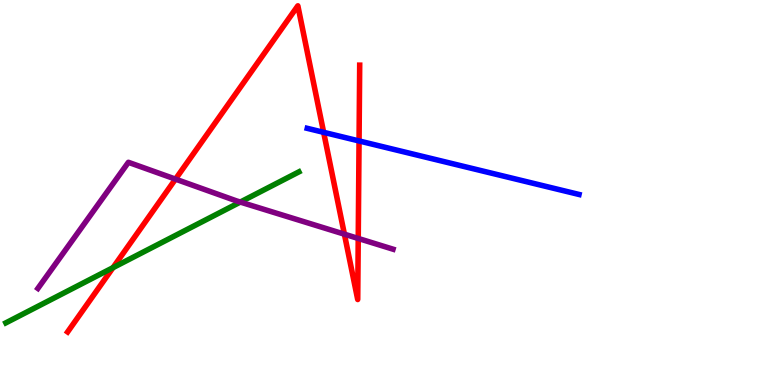[{'lines': ['blue', 'red'], 'intersections': [{'x': 4.18, 'y': 6.56}, {'x': 4.63, 'y': 6.34}]}, {'lines': ['green', 'red'], 'intersections': [{'x': 1.46, 'y': 3.05}]}, {'lines': ['purple', 'red'], 'intersections': [{'x': 2.26, 'y': 5.35}, {'x': 4.44, 'y': 3.92}, {'x': 4.62, 'y': 3.81}]}, {'lines': ['blue', 'green'], 'intersections': []}, {'lines': ['blue', 'purple'], 'intersections': []}, {'lines': ['green', 'purple'], 'intersections': [{'x': 3.1, 'y': 4.75}]}]